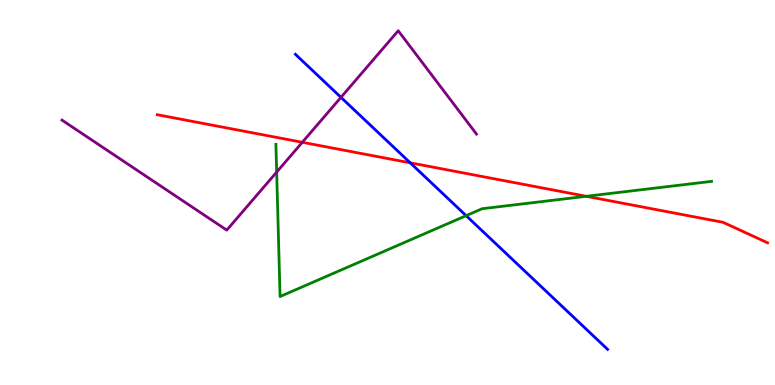[{'lines': ['blue', 'red'], 'intersections': [{'x': 5.29, 'y': 5.77}]}, {'lines': ['green', 'red'], 'intersections': [{'x': 7.56, 'y': 4.9}]}, {'lines': ['purple', 'red'], 'intersections': [{'x': 3.9, 'y': 6.3}]}, {'lines': ['blue', 'green'], 'intersections': [{'x': 6.01, 'y': 4.4}]}, {'lines': ['blue', 'purple'], 'intersections': [{'x': 4.4, 'y': 7.47}]}, {'lines': ['green', 'purple'], 'intersections': [{'x': 3.57, 'y': 5.53}]}]